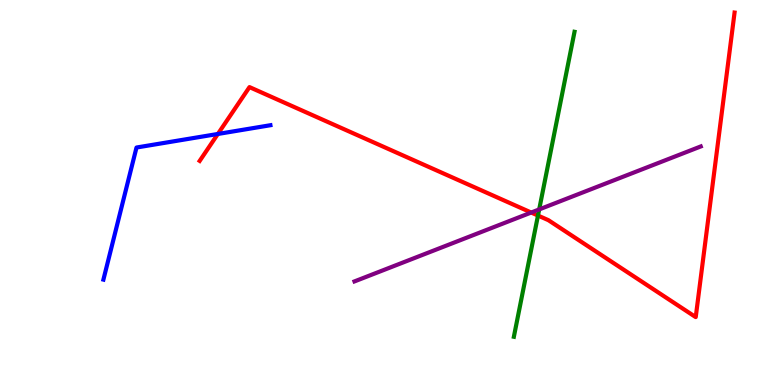[{'lines': ['blue', 'red'], 'intersections': [{'x': 2.81, 'y': 6.52}]}, {'lines': ['green', 'red'], 'intersections': [{'x': 6.94, 'y': 4.4}]}, {'lines': ['purple', 'red'], 'intersections': [{'x': 6.85, 'y': 4.48}]}, {'lines': ['blue', 'green'], 'intersections': []}, {'lines': ['blue', 'purple'], 'intersections': []}, {'lines': ['green', 'purple'], 'intersections': [{'x': 6.96, 'y': 4.56}]}]